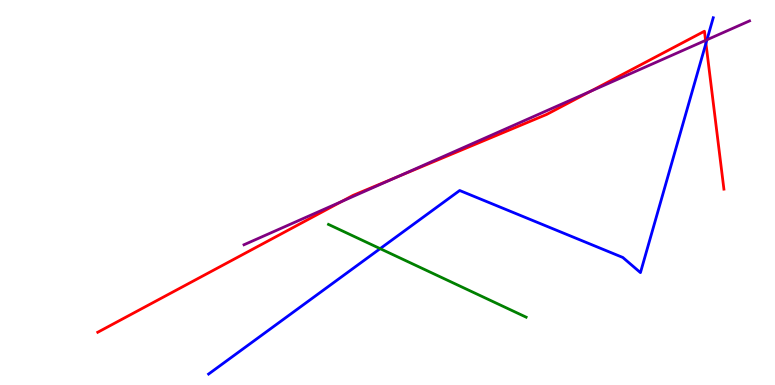[{'lines': ['blue', 'red'], 'intersections': [{'x': 9.11, 'y': 8.87}]}, {'lines': ['green', 'red'], 'intersections': []}, {'lines': ['purple', 'red'], 'intersections': [{'x': 4.41, 'y': 4.76}, {'x': 5.12, 'y': 5.4}, {'x': 7.62, 'y': 7.63}, {'x': 9.1, 'y': 8.95}]}, {'lines': ['blue', 'green'], 'intersections': [{'x': 4.91, 'y': 3.54}]}, {'lines': ['blue', 'purple'], 'intersections': [{'x': 9.12, 'y': 8.97}]}, {'lines': ['green', 'purple'], 'intersections': []}]